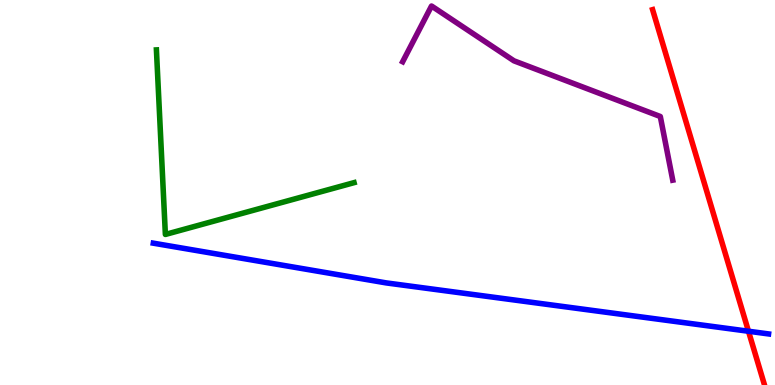[{'lines': ['blue', 'red'], 'intersections': [{'x': 9.66, 'y': 1.4}]}, {'lines': ['green', 'red'], 'intersections': []}, {'lines': ['purple', 'red'], 'intersections': []}, {'lines': ['blue', 'green'], 'intersections': []}, {'lines': ['blue', 'purple'], 'intersections': []}, {'lines': ['green', 'purple'], 'intersections': []}]